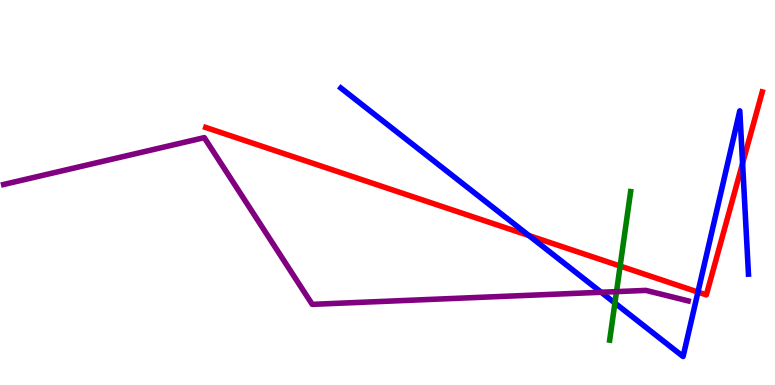[{'lines': ['blue', 'red'], 'intersections': [{'x': 6.82, 'y': 3.88}, {'x': 9.01, 'y': 2.41}, {'x': 9.58, 'y': 5.76}]}, {'lines': ['green', 'red'], 'intersections': [{'x': 8.0, 'y': 3.09}]}, {'lines': ['purple', 'red'], 'intersections': []}, {'lines': ['blue', 'green'], 'intersections': [{'x': 7.93, 'y': 2.13}]}, {'lines': ['blue', 'purple'], 'intersections': [{'x': 7.76, 'y': 2.41}]}, {'lines': ['green', 'purple'], 'intersections': [{'x': 7.96, 'y': 2.43}]}]